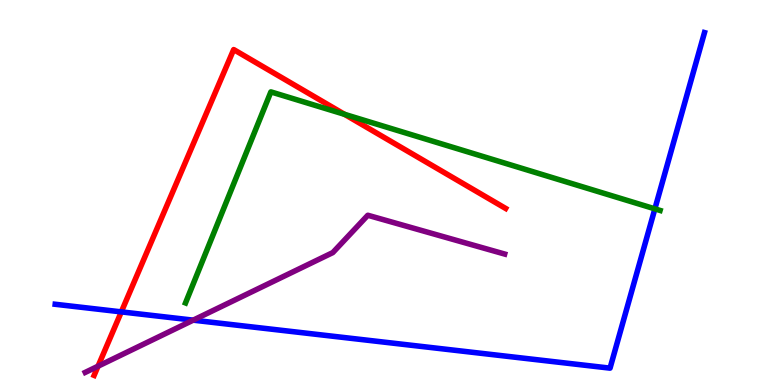[{'lines': ['blue', 'red'], 'intersections': [{'x': 1.57, 'y': 1.9}]}, {'lines': ['green', 'red'], 'intersections': [{'x': 4.45, 'y': 7.03}]}, {'lines': ['purple', 'red'], 'intersections': [{'x': 1.27, 'y': 0.488}]}, {'lines': ['blue', 'green'], 'intersections': [{'x': 8.45, 'y': 4.58}]}, {'lines': ['blue', 'purple'], 'intersections': [{'x': 2.49, 'y': 1.68}]}, {'lines': ['green', 'purple'], 'intersections': []}]